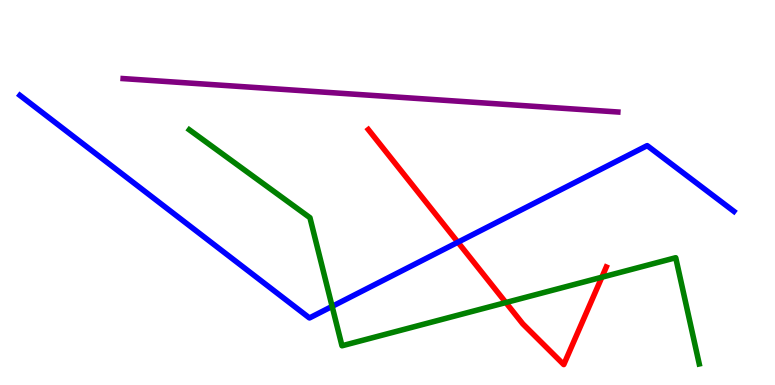[{'lines': ['blue', 'red'], 'intersections': [{'x': 5.91, 'y': 3.71}]}, {'lines': ['green', 'red'], 'intersections': [{'x': 6.53, 'y': 2.14}, {'x': 7.77, 'y': 2.8}]}, {'lines': ['purple', 'red'], 'intersections': []}, {'lines': ['blue', 'green'], 'intersections': [{'x': 4.29, 'y': 2.04}]}, {'lines': ['blue', 'purple'], 'intersections': []}, {'lines': ['green', 'purple'], 'intersections': []}]